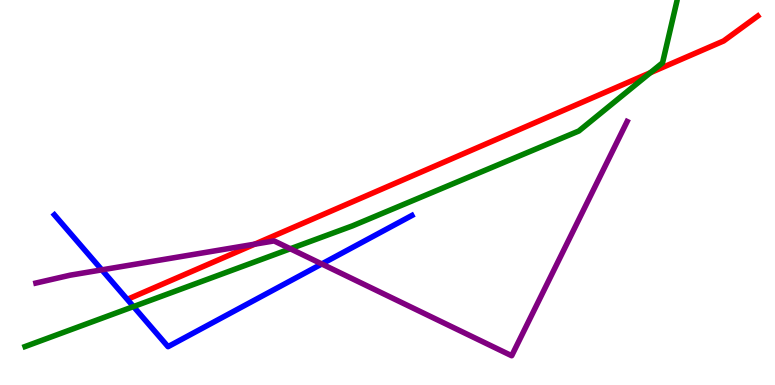[{'lines': ['blue', 'red'], 'intersections': []}, {'lines': ['green', 'red'], 'intersections': [{'x': 8.39, 'y': 8.11}]}, {'lines': ['purple', 'red'], 'intersections': [{'x': 3.29, 'y': 3.66}]}, {'lines': ['blue', 'green'], 'intersections': [{'x': 1.72, 'y': 2.04}]}, {'lines': ['blue', 'purple'], 'intersections': [{'x': 1.31, 'y': 2.99}, {'x': 4.15, 'y': 3.14}]}, {'lines': ['green', 'purple'], 'intersections': [{'x': 3.75, 'y': 3.54}]}]